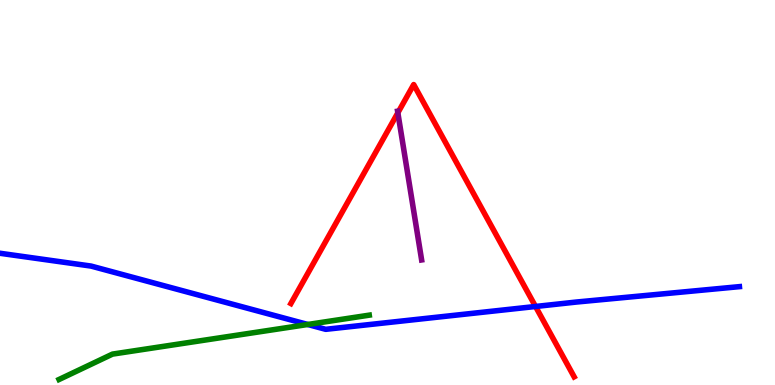[{'lines': ['blue', 'red'], 'intersections': [{'x': 6.91, 'y': 2.04}]}, {'lines': ['green', 'red'], 'intersections': []}, {'lines': ['purple', 'red'], 'intersections': [{'x': 5.13, 'y': 7.07}]}, {'lines': ['blue', 'green'], 'intersections': [{'x': 3.97, 'y': 1.57}]}, {'lines': ['blue', 'purple'], 'intersections': []}, {'lines': ['green', 'purple'], 'intersections': []}]